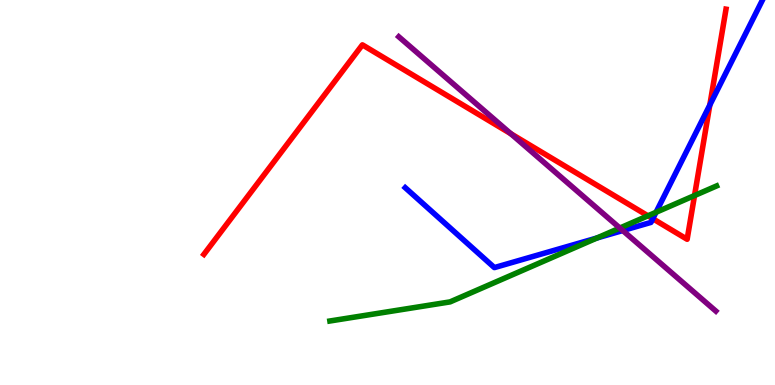[{'lines': ['blue', 'red'], 'intersections': [{'x': 8.42, 'y': 4.32}, {'x': 9.16, 'y': 7.27}]}, {'lines': ['green', 'red'], 'intersections': [{'x': 8.36, 'y': 4.39}, {'x': 8.96, 'y': 4.92}]}, {'lines': ['purple', 'red'], 'intersections': [{'x': 6.59, 'y': 6.53}]}, {'lines': ['blue', 'green'], 'intersections': [{'x': 7.7, 'y': 3.82}, {'x': 8.46, 'y': 4.49}]}, {'lines': ['blue', 'purple'], 'intersections': [{'x': 8.04, 'y': 4.01}]}, {'lines': ['green', 'purple'], 'intersections': [{'x': 8.0, 'y': 4.08}]}]